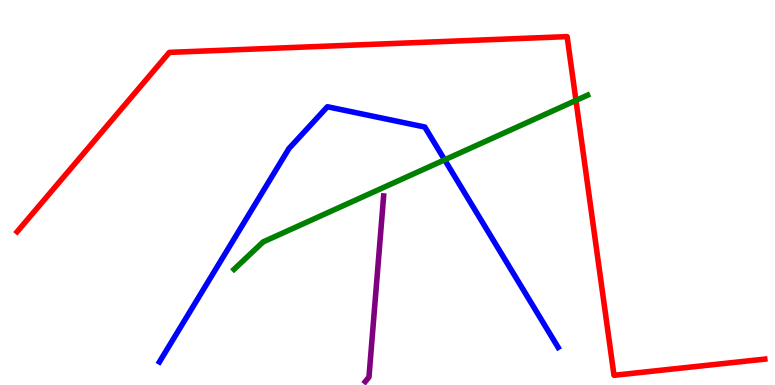[{'lines': ['blue', 'red'], 'intersections': []}, {'lines': ['green', 'red'], 'intersections': [{'x': 7.43, 'y': 7.39}]}, {'lines': ['purple', 'red'], 'intersections': []}, {'lines': ['blue', 'green'], 'intersections': [{'x': 5.74, 'y': 5.85}]}, {'lines': ['blue', 'purple'], 'intersections': []}, {'lines': ['green', 'purple'], 'intersections': []}]